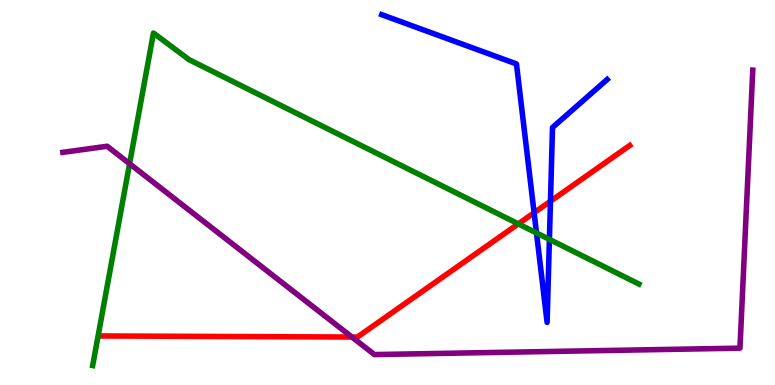[{'lines': ['blue', 'red'], 'intersections': [{'x': 6.89, 'y': 4.47}, {'x': 7.1, 'y': 4.77}]}, {'lines': ['green', 'red'], 'intersections': [{'x': 6.69, 'y': 4.19}]}, {'lines': ['purple', 'red'], 'intersections': [{'x': 4.54, 'y': 1.25}]}, {'lines': ['blue', 'green'], 'intersections': [{'x': 6.92, 'y': 3.95}, {'x': 7.09, 'y': 3.78}]}, {'lines': ['blue', 'purple'], 'intersections': []}, {'lines': ['green', 'purple'], 'intersections': [{'x': 1.67, 'y': 5.75}]}]